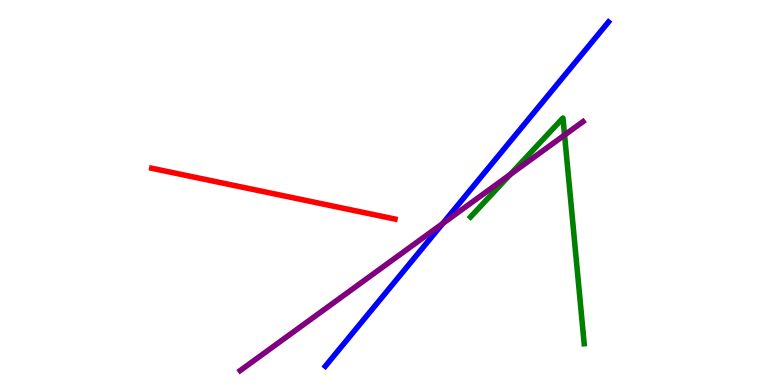[{'lines': ['blue', 'red'], 'intersections': []}, {'lines': ['green', 'red'], 'intersections': []}, {'lines': ['purple', 'red'], 'intersections': []}, {'lines': ['blue', 'green'], 'intersections': []}, {'lines': ['blue', 'purple'], 'intersections': [{'x': 5.71, 'y': 4.19}]}, {'lines': ['green', 'purple'], 'intersections': [{'x': 6.58, 'y': 5.47}, {'x': 7.28, 'y': 6.49}]}]